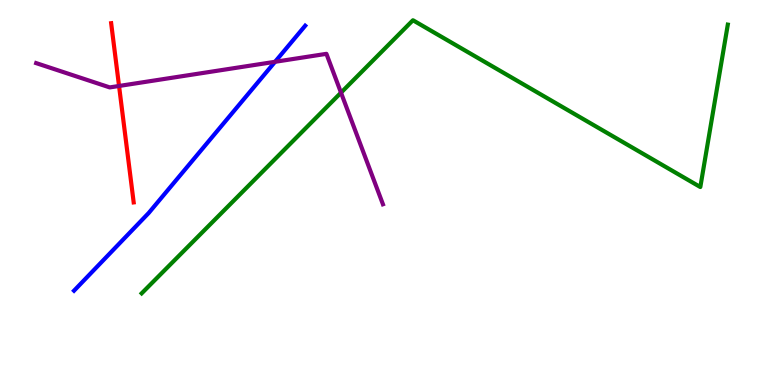[{'lines': ['blue', 'red'], 'intersections': []}, {'lines': ['green', 'red'], 'intersections': []}, {'lines': ['purple', 'red'], 'intersections': [{'x': 1.54, 'y': 7.77}]}, {'lines': ['blue', 'green'], 'intersections': []}, {'lines': ['blue', 'purple'], 'intersections': [{'x': 3.55, 'y': 8.39}]}, {'lines': ['green', 'purple'], 'intersections': [{'x': 4.4, 'y': 7.59}]}]